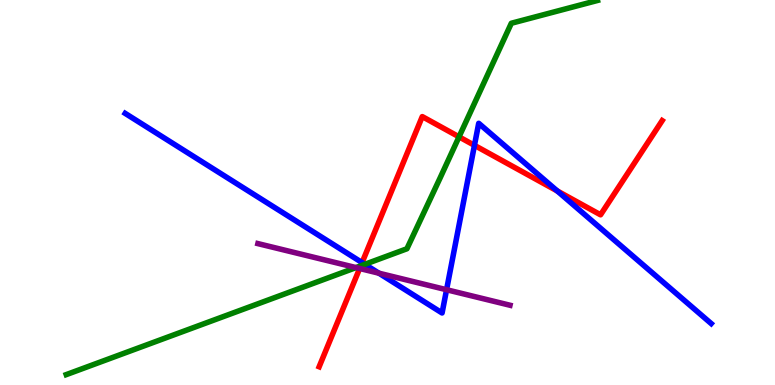[{'lines': ['blue', 'red'], 'intersections': [{'x': 4.67, 'y': 3.18}, {'x': 6.12, 'y': 6.22}, {'x': 7.19, 'y': 5.04}]}, {'lines': ['green', 'red'], 'intersections': [{'x': 4.65, 'y': 3.1}, {'x': 5.92, 'y': 6.45}]}, {'lines': ['purple', 'red'], 'intersections': [{'x': 4.64, 'y': 3.03}]}, {'lines': ['blue', 'green'], 'intersections': [{'x': 4.71, 'y': 3.13}]}, {'lines': ['blue', 'purple'], 'intersections': [{'x': 4.89, 'y': 2.9}, {'x': 5.76, 'y': 2.47}]}, {'lines': ['green', 'purple'], 'intersections': [{'x': 4.59, 'y': 3.05}]}]